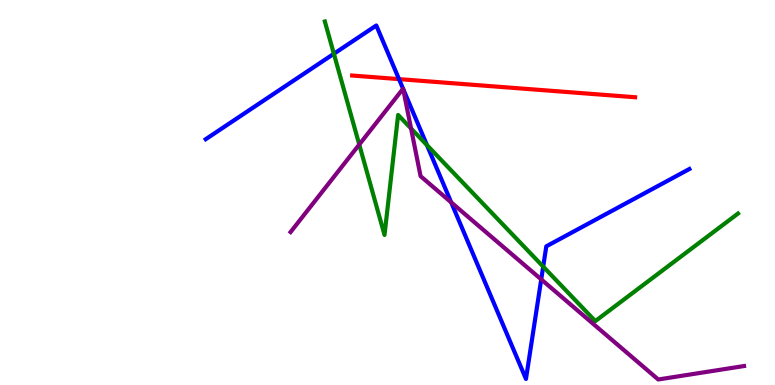[{'lines': ['blue', 'red'], 'intersections': [{'x': 5.15, 'y': 7.94}]}, {'lines': ['green', 'red'], 'intersections': []}, {'lines': ['purple', 'red'], 'intersections': []}, {'lines': ['blue', 'green'], 'intersections': [{'x': 4.31, 'y': 8.6}, {'x': 5.51, 'y': 6.23}, {'x': 7.01, 'y': 3.07}]}, {'lines': ['blue', 'purple'], 'intersections': [{'x': 5.2, 'y': 7.7}, {'x': 5.2, 'y': 7.69}, {'x': 5.82, 'y': 4.74}, {'x': 6.98, 'y': 2.74}]}, {'lines': ['green', 'purple'], 'intersections': [{'x': 4.64, 'y': 6.25}, {'x': 5.3, 'y': 6.66}]}]